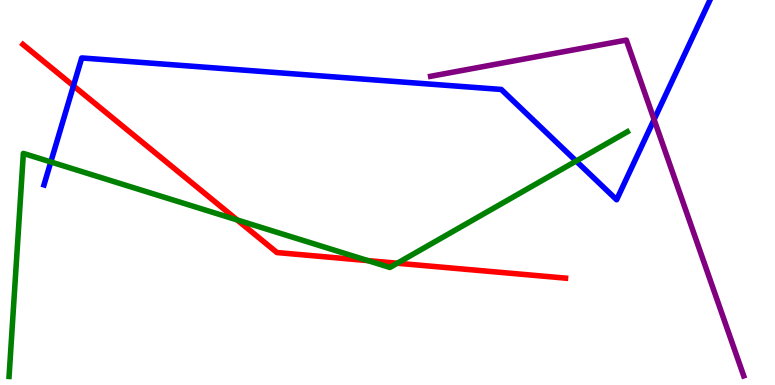[{'lines': ['blue', 'red'], 'intersections': [{'x': 0.948, 'y': 7.77}]}, {'lines': ['green', 'red'], 'intersections': [{'x': 3.06, 'y': 4.29}, {'x': 4.75, 'y': 3.23}, {'x': 5.13, 'y': 3.16}]}, {'lines': ['purple', 'red'], 'intersections': []}, {'lines': ['blue', 'green'], 'intersections': [{'x': 0.656, 'y': 5.79}, {'x': 7.43, 'y': 5.82}]}, {'lines': ['blue', 'purple'], 'intersections': [{'x': 8.44, 'y': 6.89}]}, {'lines': ['green', 'purple'], 'intersections': []}]